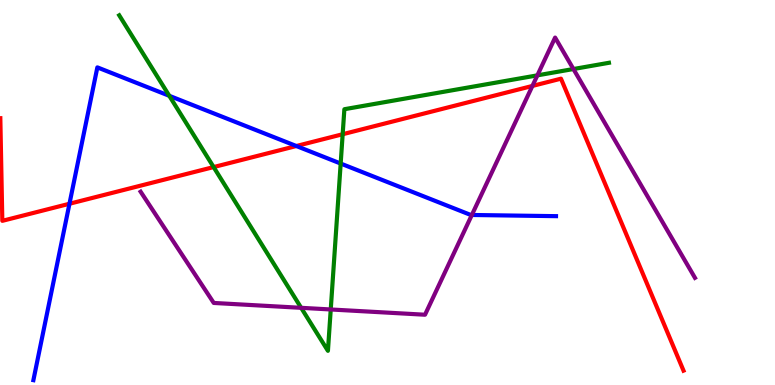[{'lines': ['blue', 'red'], 'intersections': [{'x': 0.896, 'y': 4.71}, {'x': 3.82, 'y': 6.21}]}, {'lines': ['green', 'red'], 'intersections': [{'x': 2.76, 'y': 5.66}, {'x': 4.42, 'y': 6.51}]}, {'lines': ['purple', 'red'], 'intersections': [{'x': 6.87, 'y': 7.77}]}, {'lines': ['blue', 'green'], 'intersections': [{'x': 2.18, 'y': 7.51}, {'x': 4.4, 'y': 5.75}]}, {'lines': ['blue', 'purple'], 'intersections': [{'x': 6.09, 'y': 4.42}]}, {'lines': ['green', 'purple'], 'intersections': [{'x': 3.89, 'y': 2.0}, {'x': 4.27, 'y': 1.96}, {'x': 6.93, 'y': 8.04}, {'x': 7.4, 'y': 8.21}]}]